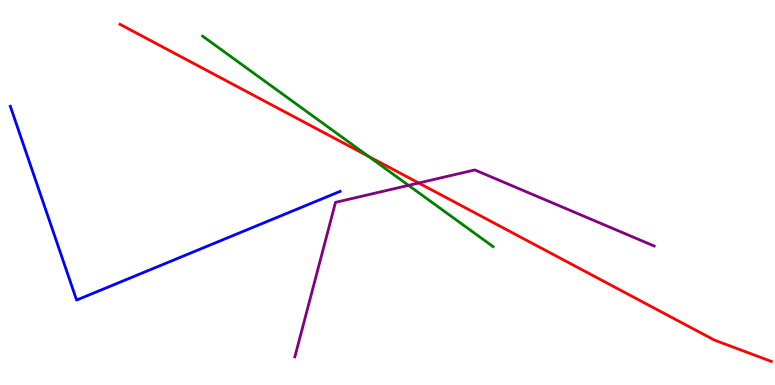[{'lines': ['blue', 'red'], 'intersections': []}, {'lines': ['green', 'red'], 'intersections': [{'x': 4.75, 'y': 5.94}]}, {'lines': ['purple', 'red'], 'intersections': [{'x': 5.4, 'y': 5.25}]}, {'lines': ['blue', 'green'], 'intersections': []}, {'lines': ['blue', 'purple'], 'intersections': []}, {'lines': ['green', 'purple'], 'intersections': [{'x': 5.27, 'y': 5.19}]}]